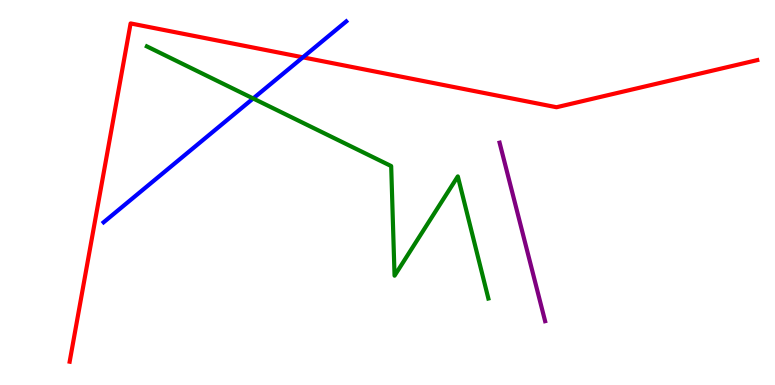[{'lines': ['blue', 'red'], 'intersections': [{'x': 3.91, 'y': 8.51}]}, {'lines': ['green', 'red'], 'intersections': []}, {'lines': ['purple', 'red'], 'intersections': []}, {'lines': ['blue', 'green'], 'intersections': [{'x': 3.27, 'y': 7.44}]}, {'lines': ['blue', 'purple'], 'intersections': []}, {'lines': ['green', 'purple'], 'intersections': []}]